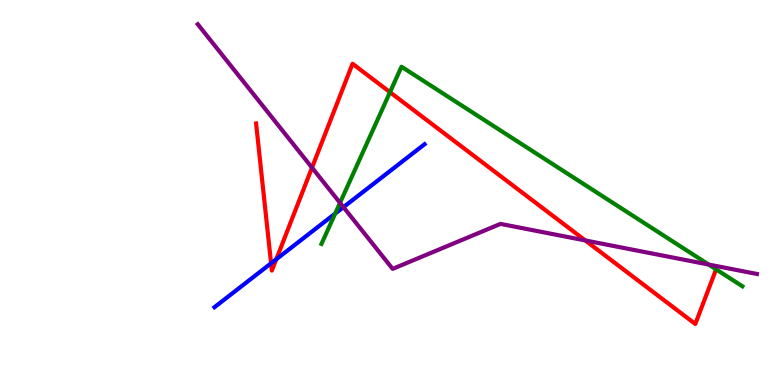[{'lines': ['blue', 'red'], 'intersections': [{'x': 3.5, 'y': 3.16}, {'x': 3.56, 'y': 3.27}]}, {'lines': ['green', 'red'], 'intersections': [{'x': 5.03, 'y': 7.61}]}, {'lines': ['purple', 'red'], 'intersections': [{'x': 4.03, 'y': 5.65}, {'x': 7.55, 'y': 3.75}]}, {'lines': ['blue', 'green'], 'intersections': [{'x': 4.32, 'y': 4.45}]}, {'lines': ['blue', 'purple'], 'intersections': [{'x': 4.43, 'y': 4.62}]}, {'lines': ['green', 'purple'], 'intersections': [{'x': 4.39, 'y': 4.73}, {'x': 9.14, 'y': 3.13}]}]